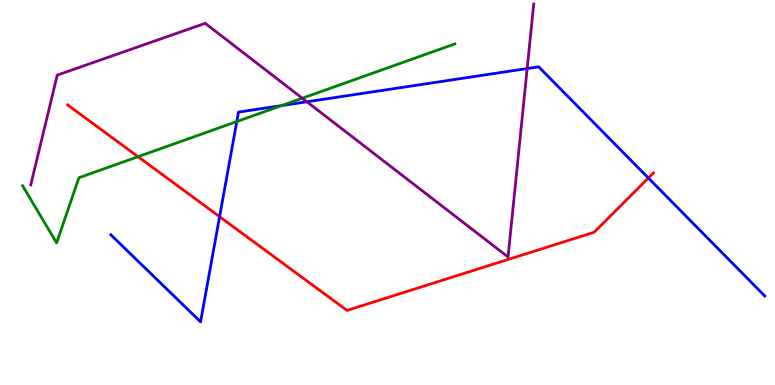[{'lines': ['blue', 'red'], 'intersections': [{'x': 2.83, 'y': 4.37}, {'x': 8.37, 'y': 5.38}]}, {'lines': ['green', 'red'], 'intersections': [{'x': 1.78, 'y': 5.93}]}, {'lines': ['purple', 'red'], 'intersections': []}, {'lines': ['blue', 'green'], 'intersections': [{'x': 3.06, 'y': 6.84}, {'x': 3.63, 'y': 7.26}]}, {'lines': ['blue', 'purple'], 'intersections': [{'x': 3.96, 'y': 7.36}, {'x': 6.8, 'y': 8.22}]}, {'lines': ['green', 'purple'], 'intersections': [{'x': 3.9, 'y': 7.45}]}]